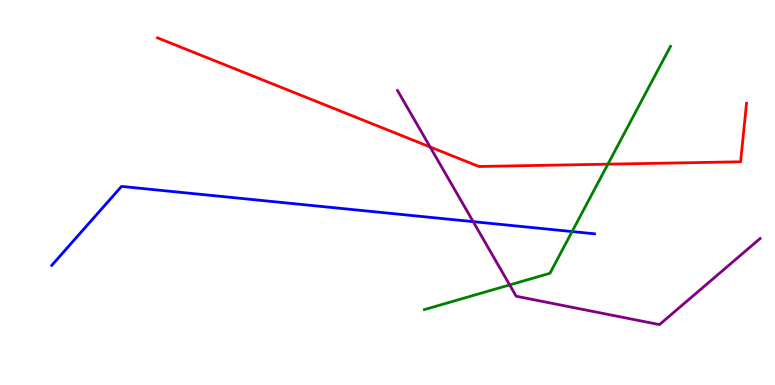[{'lines': ['blue', 'red'], 'intersections': []}, {'lines': ['green', 'red'], 'intersections': [{'x': 7.84, 'y': 5.74}]}, {'lines': ['purple', 'red'], 'intersections': [{'x': 5.55, 'y': 6.18}]}, {'lines': ['blue', 'green'], 'intersections': [{'x': 7.38, 'y': 3.99}]}, {'lines': ['blue', 'purple'], 'intersections': [{'x': 6.11, 'y': 4.24}]}, {'lines': ['green', 'purple'], 'intersections': [{'x': 6.58, 'y': 2.6}]}]